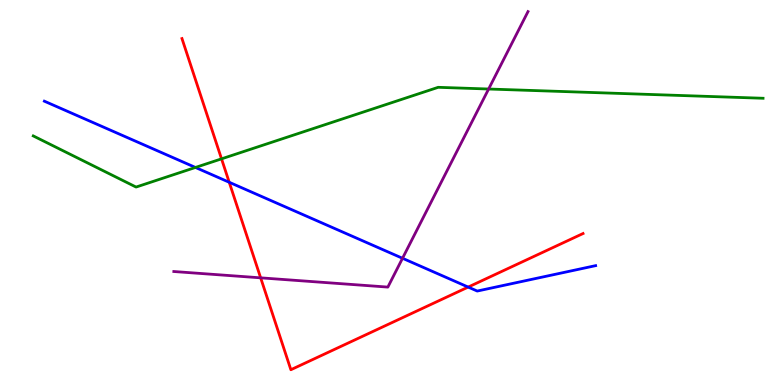[{'lines': ['blue', 'red'], 'intersections': [{'x': 2.96, 'y': 5.27}, {'x': 6.04, 'y': 2.54}]}, {'lines': ['green', 'red'], 'intersections': [{'x': 2.86, 'y': 5.87}]}, {'lines': ['purple', 'red'], 'intersections': [{'x': 3.36, 'y': 2.78}]}, {'lines': ['blue', 'green'], 'intersections': [{'x': 2.52, 'y': 5.65}]}, {'lines': ['blue', 'purple'], 'intersections': [{'x': 5.19, 'y': 3.29}]}, {'lines': ['green', 'purple'], 'intersections': [{'x': 6.3, 'y': 7.69}]}]